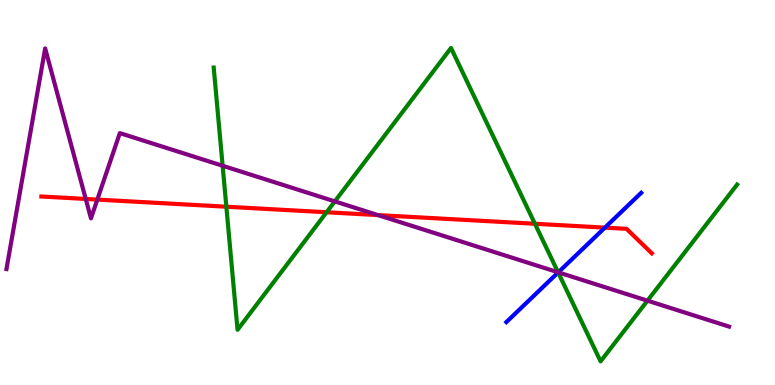[{'lines': ['blue', 'red'], 'intersections': [{'x': 7.81, 'y': 4.09}]}, {'lines': ['green', 'red'], 'intersections': [{'x': 2.92, 'y': 4.63}, {'x': 4.21, 'y': 4.49}, {'x': 6.9, 'y': 4.19}]}, {'lines': ['purple', 'red'], 'intersections': [{'x': 1.11, 'y': 4.83}, {'x': 1.26, 'y': 4.82}, {'x': 4.88, 'y': 4.41}]}, {'lines': ['blue', 'green'], 'intersections': [{'x': 7.2, 'y': 2.92}]}, {'lines': ['blue', 'purple'], 'intersections': [{'x': 7.2, 'y': 2.93}]}, {'lines': ['green', 'purple'], 'intersections': [{'x': 2.87, 'y': 5.69}, {'x': 4.32, 'y': 4.77}, {'x': 7.2, 'y': 2.93}, {'x': 8.35, 'y': 2.19}]}]